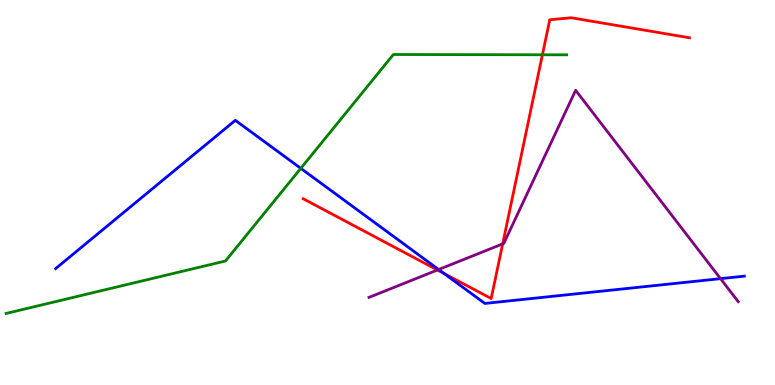[{'lines': ['blue', 'red'], 'intersections': [{'x': 5.73, 'y': 2.89}]}, {'lines': ['green', 'red'], 'intersections': [{'x': 7.0, 'y': 8.58}]}, {'lines': ['purple', 'red'], 'intersections': [{'x': 5.64, 'y': 2.99}, {'x': 6.49, 'y': 3.67}]}, {'lines': ['blue', 'green'], 'intersections': [{'x': 3.88, 'y': 5.63}]}, {'lines': ['blue', 'purple'], 'intersections': [{'x': 5.66, 'y': 3.0}, {'x': 9.3, 'y': 2.76}]}, {'lines': ['green', 'purple'], 'intersections': []}]